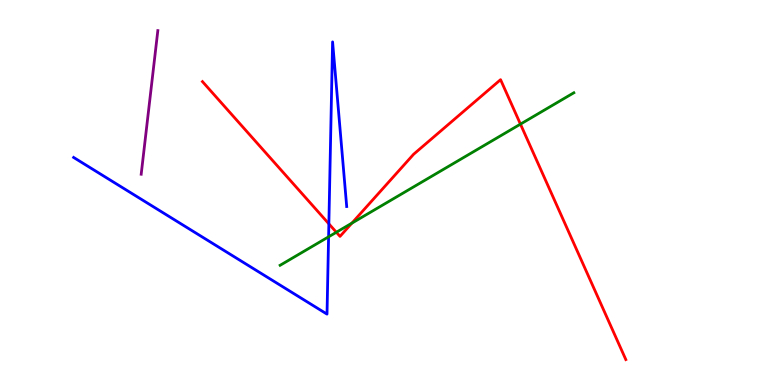[{'lines': ['blue', 'red'], 'intersections': [{'x': 4.24, 'y': 4.19}]}, {'lines': ['green', 'red'], 'intersections': [{'x': 4.34, 'y': 3.97}, {'x': 4.54, 'y': 4.2}, {'x': 6.72, 'y': 6.78}]}, {'lines': ['purple', 'red'], 'intersections': []}, {'lines': ['blue', 'green'], 'intersections': [{'x': 4.24, 'y': 3.85}]}, {'lines': ['blue', 'purple'], 'intersections': []}, {'lines': ['green', 'purple'], 'intersections': []}]